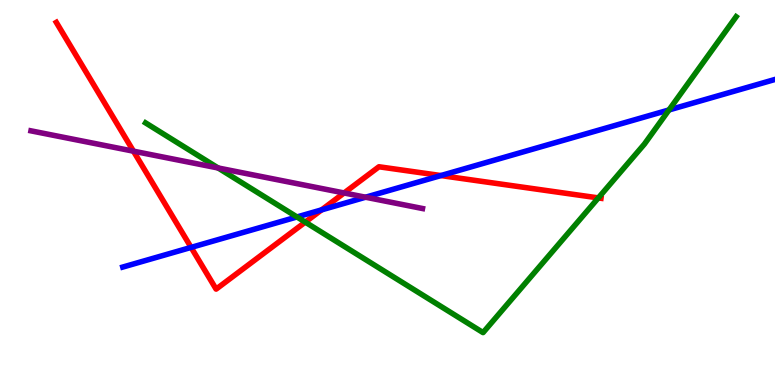[{'lines': ['blue', 'red'], 'intersections': [{'x': 2.47, 'y': 3.57}, {'x': 4.15, 'y': 4.55}, {'x': 5.69, 'y': 5.44}]}, {'lines': ['green', 'red'], 'intersections': [{'x': 3.94, 'y': 4.23}, {'x': 7.72, 'y': 4.86}]}, {'lines': ['purple', 'red'], 'intersections': [{'x': 1.72, 'y': 6.07}, {'x': 4.44, 'y': 4.99}]}, {'lines': ['blue', 'green'], 'intersections': [{'x': 3.83, 'y': 4.36}, {'x': 8.63, 'y': 7.14}]}, {'lines': ['blue', 'purple'], 'intersections': [{'x': 4.72, 'y': 4.88}]}, {'lines': ['green', 'purple'], 'intersections': [{'x': 2.81, 'y': 5.64}]}]